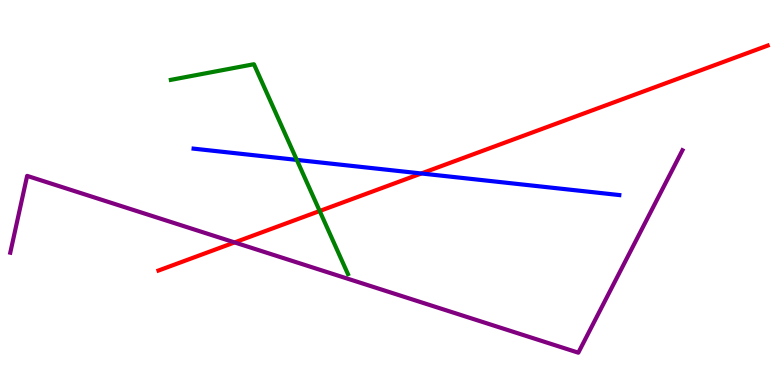[{'lines': ['blue', 'red'], 'intersections': [{'x': 5.44, 'y': 5.49}]}, {'lines': ['green', 'red'], 'intersections': [{'x': 4.12, 'y': 4.52}]}, {'lines': ['purple', 'red'], 'intersections': [{'x': 3.03, 'y': 3.7}]}, {'lines': ['blue', 'green'], 'intersections': [{'x': 3.83, 'y': 5.85}]}, {'lines': ['blue', 'purple'], 'intersections': []}, {'lines': ['green', 'purple'], 'intersections': []}]